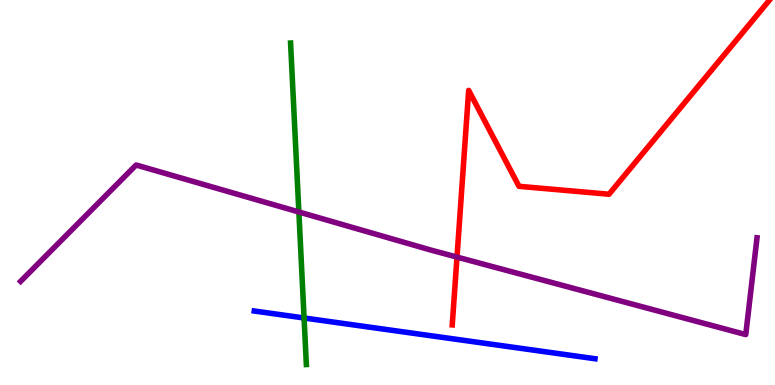[{'lines': ['blue', 'red'], 'intersections': []}, {'lines': ['green', 'red'], 'intersections': []}, {'lines': ['purple', 'red'], 'intersections': [{'x': 5.9, 'y': 3.32}]}, {'lines': ['blue', 'green'], 'intersections': [{'x': 3.92, 'y': 1.74}]}, {'lines': ['blue', 'purple'], 'intersections': []}, {'lines': ['green', 'purple'], 'intersections': [{'x': 3.86, 'y': 4.49}]}]